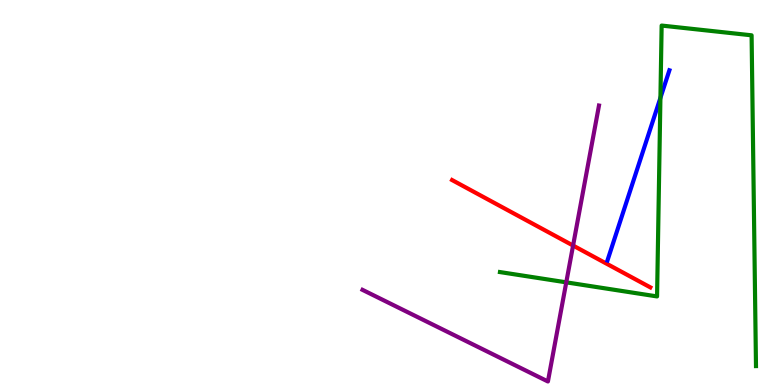[{'lines': ['blue', 'red'], 'intersections': []}, {'lines': ['green', 'red'], 'intersections': []}, {'lines': ['purple', 'red'], 'intersections': [{'x': 7.39, 'y': 3.62}]}, {'lines': ['blue', 'green'], 'intersections': [{'x': 8.52, 'y': 7.46}]}, {'lines': ['blue', 'purple'], 'intersections': []}, {'lines': ['green', 'purple'], 'intersections': [{'x': 7.31, 'y': 2.67}]}]